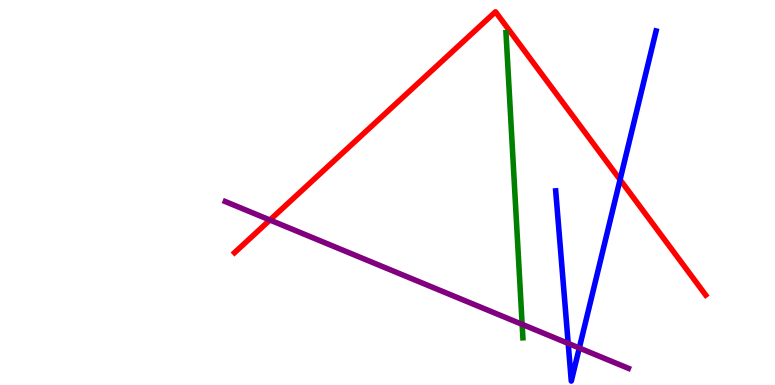[{'lines': ['blue', 'red'], 'intersections': [{'x': 8.0, 'y': 5.33}]}, {'lines': ['green', 'red'], 'intersections': []}, {'lines': ['purple', 'red'], 'intersections': [{'x': 3.48, 'y': 4.29}]}, {'lines': ['blue', 'green'], 'intersections': []}, {'lines': ['blue', 'purple'], 'intersections': [{'x': 7.33, 'y': 1.08}, {'x': 7.47, 'y': 0.961}]}, {'lines': ['green', 'purple'], 'intersections': [{'x': 6.74, 'y': 1.58}]}]